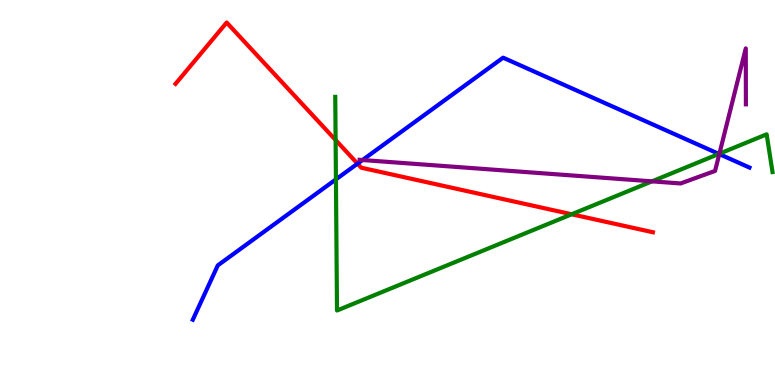[{'lines': ['blue', 'red'], 'intersections': [{'x': 4.61, 'y': 5.75}]}, {'lines': ['green', 'red'], 'intersections': [{'x': 4.33, 'y': 6.36}, {'x': 7.38, 'y': 4.43}]}, {'lines': ['purple', 'red'], 'intersections': []}, {'lines': ['blue', 'green'], 'intersections': [{'x': 4.33, 'y': 5.34}, {'x': 9.28, 'y': 6.0}]}, {'lines': ['blue', 'purple'], 'intersections': [{'x': 4.68, 'y': 5.84}, {'x': 9.28, 'y': 6.0}]}, {'lines': ['green', 'purple'], 'intersections': [{'x': 8.41, 'y': 5.29}, {'x': 9.28, 'y': 6.01}]}]